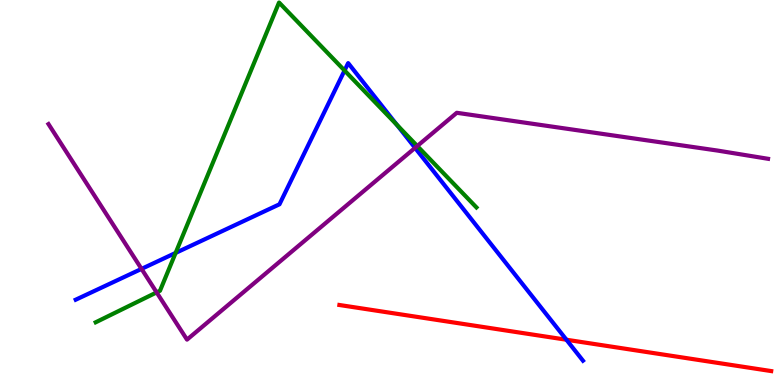[{'lines': ['blue', 'red'], 'intersections': [{'x': 7.31, 'y': 1.18}]}, {'lines': ['green', 'red'], 'intersections': []}, {'lines': ['purple', 'red'], 'intersections': []}, {'lines': ['blue', 'green'], 'intersections': [{'x': 2.27, 'y': 3.43}, {'x': 4.45, 'y': 8.17}, {'x': 5.12, 'y': 6.76}]}, {'lines': ['blue', 'purple'], 'intersections': [{'x': 1.83, 'y': 3.02}, {'x': 5.36, 'y': 6.16}]}, {'lines': ['green', 'purple'], 'intersections': [{'x': 2.02, 'y': 2.41}, {'x': 5.38, 'y': 6.21}]}]